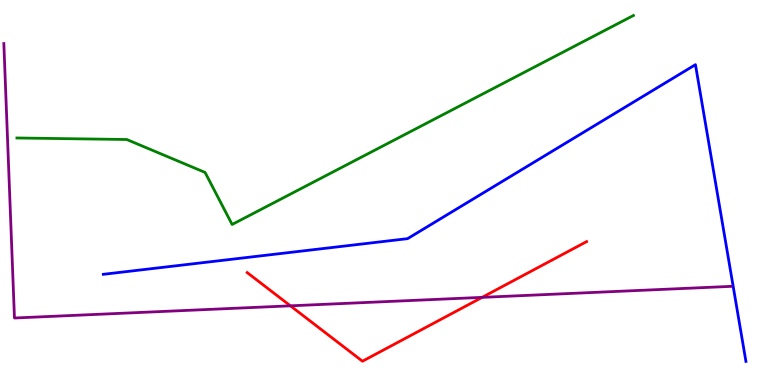[{'lines': ['blue', 'red'], 'intersections': []}, {'lines': ['green', 'red'], 'intersections': []}, {'lines': ['purple', 'red'], 'intersections': [{'x': 3.75, 'y': 2.06}, {'x': 6.22, 'y': 2.28}]}, {'lines': ['blue', 'green'], 'intersections': []}, {'lines': ['blue', 'purple'], 'intersections': []}, {'lines': ['green', 'purple'], 'intersections': []}]